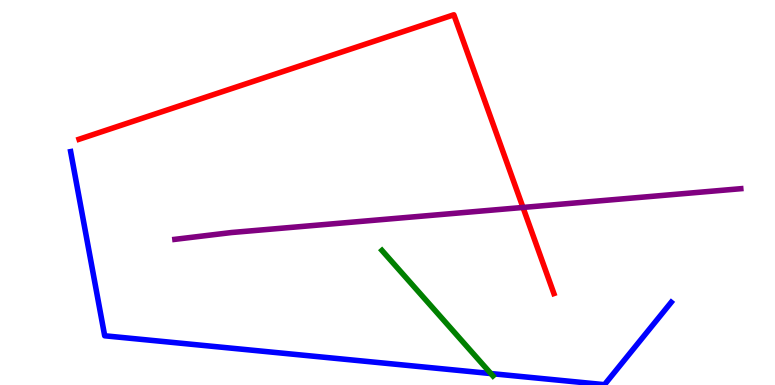[{'lines': ['blue', 'red'], 'intersections': []}, {'lines': ['green', 'red'], 'intersections': []}, {'lines': ['purple', 'red'], 'intersections': [{'x': 6.75, 'y': 4.61}]}, {'lines': ['blue', 'green'], 'intersections': [{'x': 6.33, 'y': 0.297}]}, {'lines': ['blue', 'purple'], 'intersections': []}, {'lines': ['green', 'purple'], 'intersections': []}]